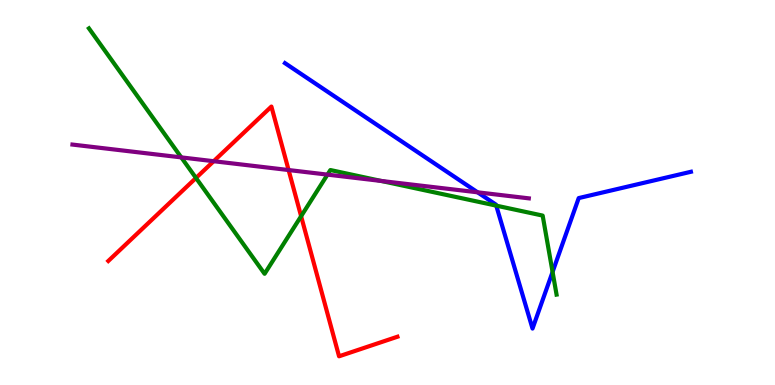[{'lines': ['blue', 'red'], 'intersections': []}, {'lines': ['green', 'red'], 'intersections': [{'x': 2.53, 'y': 5.38}, {'x': 3.89, 'y': 4.38}]}, {'lines': ['purple', 'red'], 'intersections': [{'x': 2.76, 'y': 5.81}, {'x': 3.72, 'y': 5.58}]}, {'lines': ['blue', 'green'], 'intersections': [{'x': 6.4, 'y': 4.66}, {'x': 7.13, 'y': 2.94}]}, {'lines': ['blue', 'purple'], 'intersections': [{'x': 6.16, 'y': 5.0}]}, {'lines': ['green', 'purple'], 'intersections': [{'x': 2.34, 'y': 5.91}, {'x': 4.23, 'y': 5.46}, {'x': 4.92, 'y': 5.3}]}]